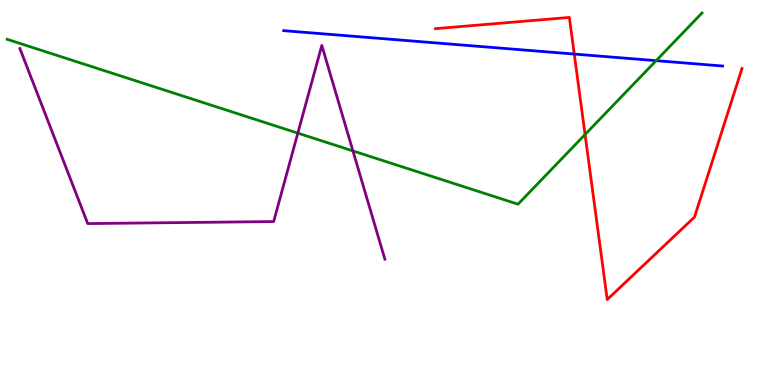[{'lines': ['blue', 'red'], 'intersections': [{'x': 7.41, 'y': 8.6}]}, {'lines': ['green', 'red'], 'intersections': [{'x': 7.55, 'y': 6.51}]}, {'lines': ['purple', 'red'], 'intersections': []}, {'lines': ['blue', 'green'], 'intersections': [{'x': 8.47, 'y': 8.42}]}, {'lines': ['blue', 'purple'], 'intersections': []}, {'lines': ['green', 'purple'], 'intersections': [{'x': 3.84, 'y': 6.54}, {'x': 4.55, 'y': 6.08}]}]